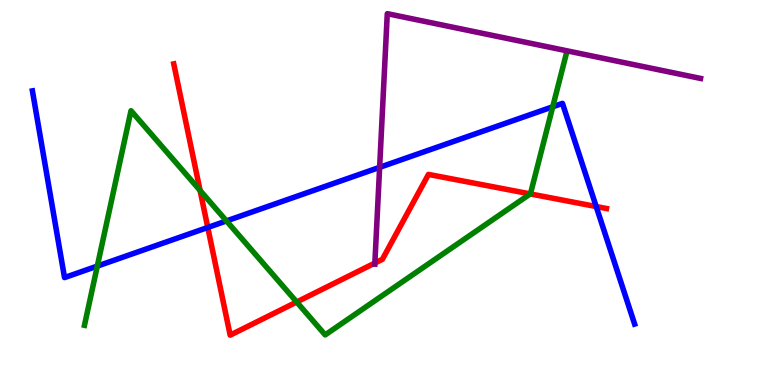[{'lines': ['blue', 'red'], 'intersections': [{'x': 2.68, 'y': 4.09}, {'x': 7.69, 'y': 4.64}]}, {'lines': ['green', 'red'], 'intersections': [{'x': 2.58, 'y': 5.05}, {'x': 3.83, 'y': 2.16}, {'x': 6.84, 'y': 4.96}]}, {'lines': ['purple', 'red'], 'intersections': [{'x': 4.84, 'y': 3.17}]}, {'lines': ['blue', 'green'], 'intersections': [{'x': 1.26, 'y': 3.09}, {'x': 2.92, 'y': 4.26}, {'x': 7.13, 'y': 7.23}]}, {'lines': ['blue', 'purple'], 'intersections': [{'x': 4.9, 'y': 5.65}]}, {'lines': ['green', 'purple'], 'intersections': []}]